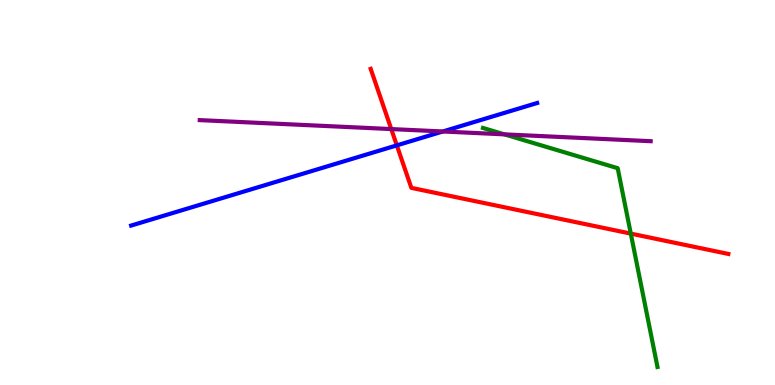[{'lines': ['blue', 'red'], 'intersections': [{'x': 5.12, 'y': 6.22}]}, {'lines': ['green', 'red'], 'intersections': [{'x': 8.14, 'y': 3.93}]}, {'lines': ['purple', 'red'], 'intersections': [{'x': 5.05, 'y': 6.65}]}, {'lines': ['blue', 'green'], 'intersections': []}, {'lines': ['blue', 'purple'], 'intersections': [{'x': 5.71, 'y': 6.58}]}, {'lines': ['green', 'purple'], 'intersections': [{'x': 6.51, 'y': 6.51}]}]